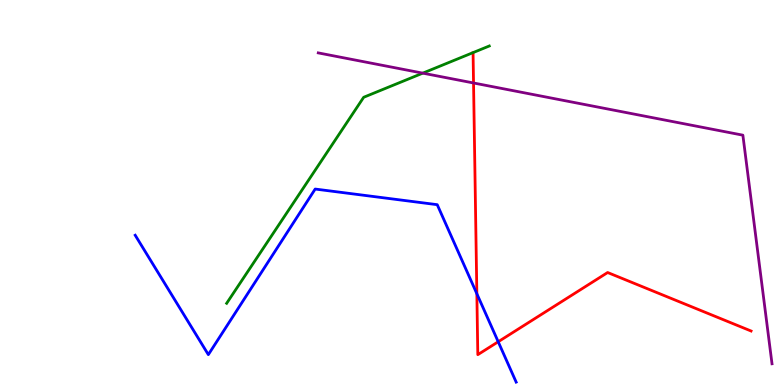[{'lines': ['blue', 'red'], 'intersections': [{'x': 6.15, 'y': 2.37}, {'x': 6.43, 'y': 1.12}]}, {'lines': ['green', 'red'], 'intersections': []}, {'lines': ['purple', 'red'], 'intersections': [{'x': 6.11, 'y': 7.84}]}, {'lines': ['blue', 'green'], 'intersections': []}, {'lines': ['blue', 'purple'], 'intersections': []}, {'lines': ['green', 'purple'], 'intersections': [{'x': 5.46, 'y': 8.1}]}]